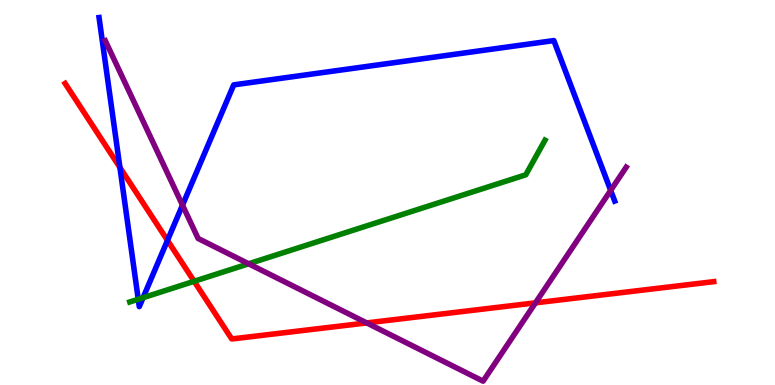[{'lines': ['blue', 'red'], 'intersections': [{'x': 1.55, 'y': 5.65}, {'x': 2.16, 'y': 3.76}]}, {'lines': ['green', 'red'], 'intersections': [{'x': 2.51, 'y': 2.69}]}, {'lines': ['purple', 'red'], 'intersections': [{'x': 4.73, 'y': 1.61}, {'x': 6.91, 'y': 2.13}]}, {'lines': ['blue', 'green'], 'intersections': [{'x': 1.78, 'y': 2.23}, {'x': 1.85, 'y': 2.27}]}, {'lines': ['blue', 'purple'], 'intersections': [{'x': 2.35, 'y': 4.67}, {'x': 7.88, 'y': 5.05}]}, {'lines': ['green', 'purple'], 'intersections': [{'x': 3.21, 'y': 3.15}]}]